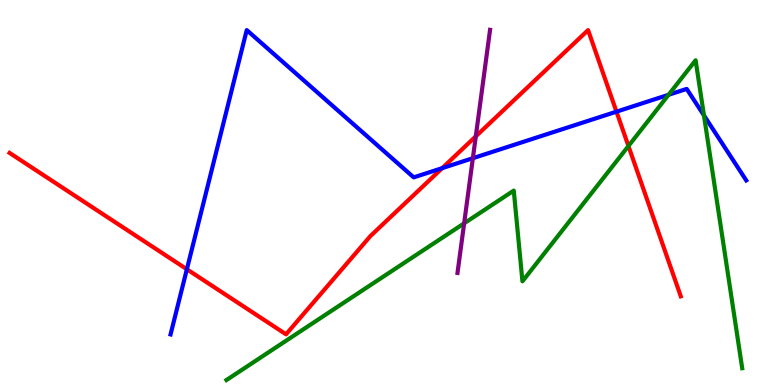[{'lines': ['blue', 'red'], 'intersections': [{'x': 2.41, 'y': 3.01}, {'x': 5.71, 'y': 5.63}, {'x': 7.95, 'y': 7.1}]}, {'lines': ['green', 'red'], 'intersections': [{'x': 8.11, 'y': 6.21}]}, {'lines': ['purple', 'red'], 'intersections': [{'x': 6.14, 'y': 6.46}]}, {'lines': ['blue', 'green'], 'intersections': [{'x': 8.63, 'y': 7.54}, {'x': 9.08, 'y': 7.0}]}, {'lines': ['blue', 'purple'], 'intersections': [{'x': 6.1, 'y': 5.89}]}, {'lines': ['green', 'purple'], 'intersections': [{'x': 5.99, 'y': 4.2}]}]